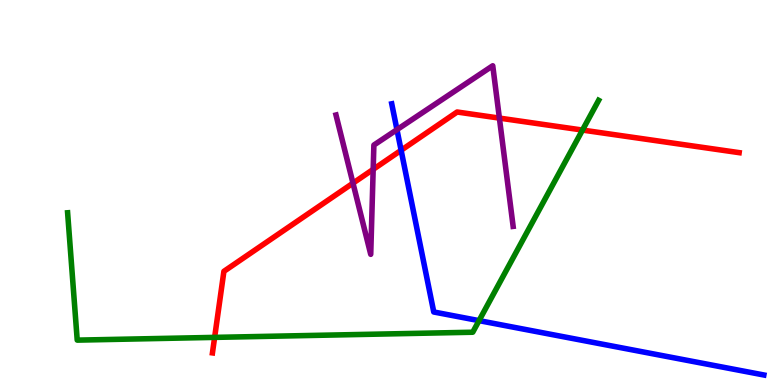[{'lines': ['blue', 'red'], 'intersections': [{'x': 5.18, 'y': 6.1}]}, {'lines': ['green', 'red'], 'intersections': [{'x': 2.77, 'y': 1.24}, {'x': 7.52, 'y': 6.62}]}, {'lines': ['purple', 'red'], 'intersections': [{'x': 4.55, 'y': 5.24}, {'x': 4.82, 'y': 5.6}, {'x': 6.44, 'y': 6.93}]}, {'lines': ['blue', 'green'], 'intersections': [{'x': 6.18, 'y': 1.67}]}, {'lines': ['blue', 'purple'], 'intersections': [{'x': 5.12, 'y': 6.63}]}, {'lines': ['green', 'purple'], 'intersections': []}]